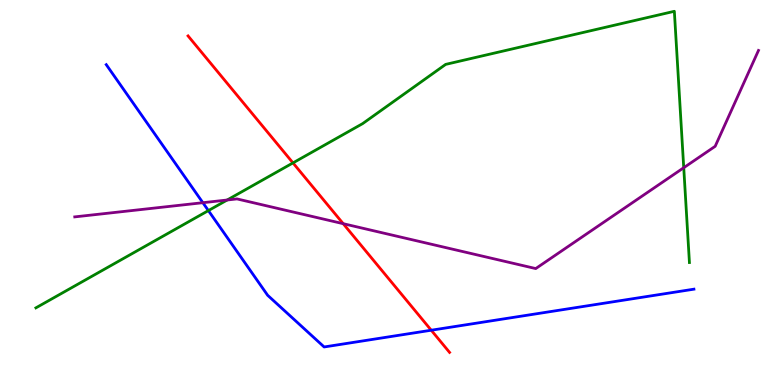[{'lines': ['blue', 'red'], 'intersections': [{'x': 5.56, 'y': 1.42}]}, {'lines': ['green', 'red'], 'intersections': [{'x': 3.78, 'y': 5.77}]}, {'lines': ['purple', 'red'], 'intersections': [{'x': 4.43, 'y': 4.19}]}, {'lines': ['blue', 'green'], 'intersections': [{'x': 2.69, 'y': 4.53}]}, {'lines': ['blue', 'purple'], 'intersections': [{'x': 2.62, 'y': 4.74}]}, {'lines': ['green', 'purple'], 'intersections': [{'x': 2.93, 'y': 4.8}, {'x': 8.82, 'y': 5.64}]}]